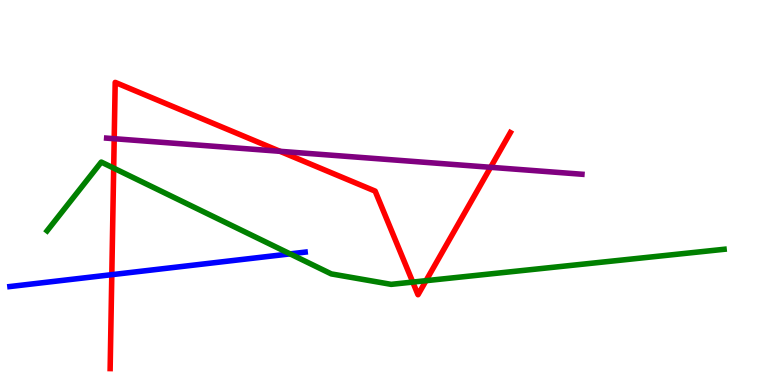[{'lines': ['blue', 'red'], 'intersections': [{'x': 1.44, 'y': 2.87}]}, {'lines': ['green', 'red'], 'intersections': [{'x': 1.47, 'y': 5.63}, {'x': 5.33, 'y': 2.67}, {'x': 5.5, 'y': 2.71}]}, {'lines': ['purple', 'red'], 'intersections': [{'x': 1.47, 'y': 6.4}, {'x': 3.61, 'y': 6.07}, {'x': 6.33, 'y': 5.65}]}, {'lines': ['blue', 'green'], 'intersections': [{'x': 3.74, 'y': 3.41}]}, {'lines': ['blue', 'purple'], 'intersections': []}, {'lines': ['green', 'purple'], 'intersections': []}]